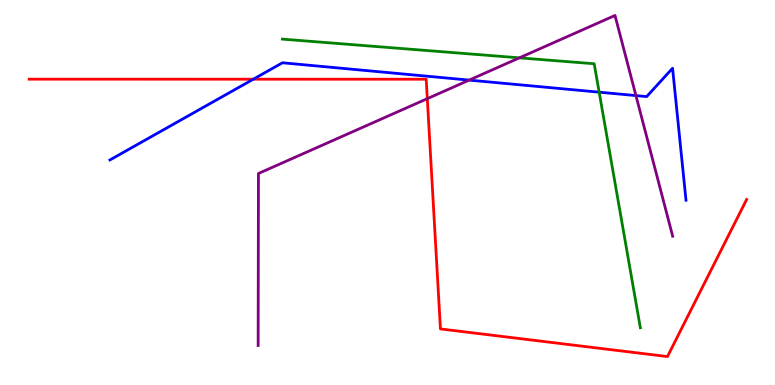[{'lines': ['blue', 'red'], 'intersections': [{'x': 3.27, 'y': 7.94}]}, {'lines': ['green', 'red'], 'intersections': []}, {'lines': ['purple', 'red'], 'intersections': [{'x': 5.51, 'y': 7.44}]}, {'lines': ['blue', 'green'], 'intersections': [{'x': 7.73, 'y': 7.61}]}, {'lines': ['blue', 'purple'], 'intersections': [{'x': 6.05, 'y': 7.92}, {'x': 8.21, 'y': 7.52}]}, {'lines': ['green', 'purple'], 'intersections': [{'x': 6.7, 'y': 8.5}]}]